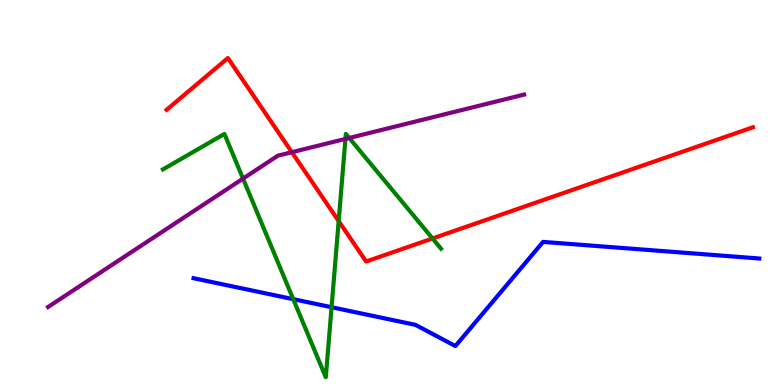[{'lines': ['blue', 'red'], 'intersections': []}, {'lines': ['green', 'red'], 'intersections': [{'x': 4.37, 'y': 4.26}, {'x': 5.58, 'y': 3.81}]}, {'lines': ['purple', 'red'], 'intersections': [{'x': 3.77, 'y': 6.05}]}, {'lines': ['blue', 'green'], 'intersections': [{'x': 3.78, 'y': 2.23}, {'x': 4.28, 'y': 2.02}]}, {'lines': ['blue', 'purple'], 'intersections': []}, {'lines': ['green', 'purple'], 'intersections': [{'x': 3.14, 'y': 5.36}, {'x': 4.46, 'y': 6.39}, {'x': 4.51, 'y': 6.42}]}]